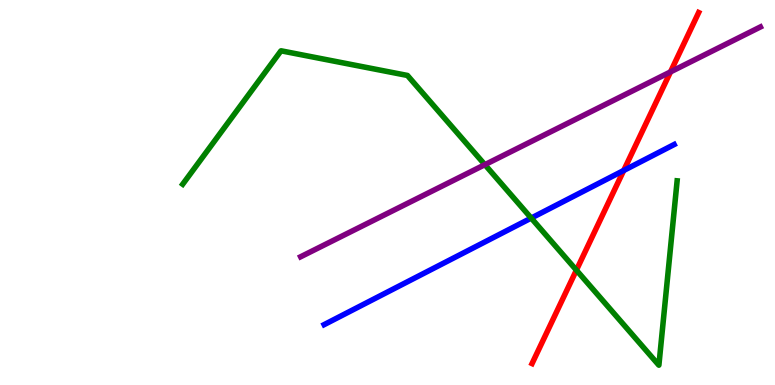[{'lines': ['blue', 'red'], 'intersections': [{'x': 8.05, 'y': 5.57}]}, {'lines': ['green', 'red'], 'intersections': [{'x': 7.44, 'y': 2.98}]}, {'lines': ['purple', 'red'], 'intersections': [{'x': 8.65, 'y': 8.13}]}, {'lines': ['blue', 'green'], 'intersections': [{'x': 6.85, 'y': 4.34}]}, {'lines': ['blue', 'purple'], 'intersections': []}, {'lines': ['green', 'purple'], 'intersections': [{'x': 6.26, 'y': 5.72}]}]